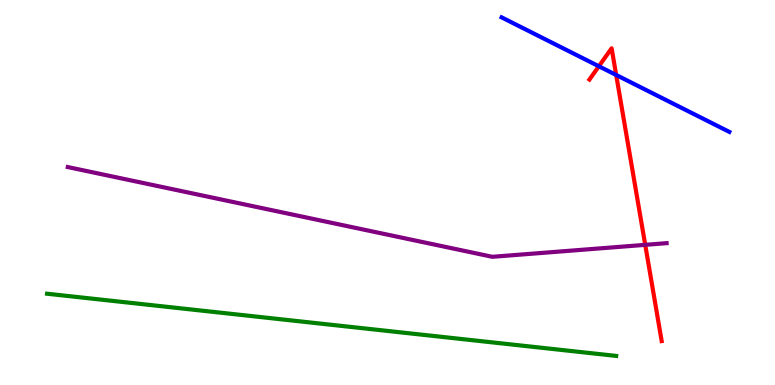[{'lines': ['blue', 'red'], 'intersections': [{'x': 7.73, 'y': 8.28}, {'x': 7.95, 'y': 8.05}]}, {'lines': ['green', 'red'], 'intersections': []}, {'lines': ['purple', 'red'], 'intersections': [{'x': 8.33, 'y': 3.64}]}, {'lines': ['blue', 'green'], 'intersections': []}, {'lines': ['blue', 'purple'], 'intersections': []}, {'lines': ['green', 'purple'], 'intersections': []}]